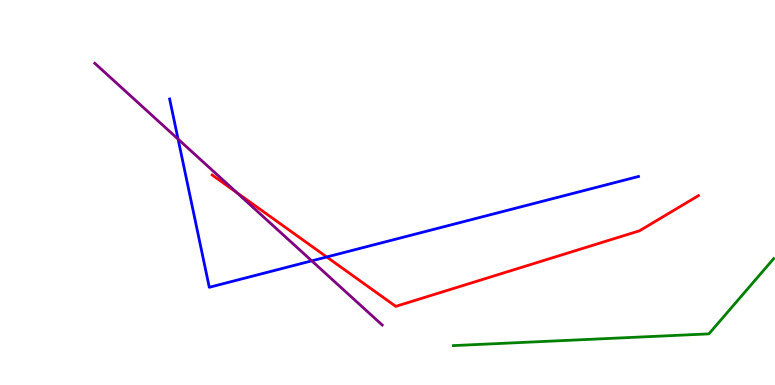[{'lines': ['blue', 'red'], 'intersections': [{'x': 4.22, 'y': 3.33}]}, {'lines': ['green', 'red'], 'intersections': []}, {'lines': ['purple', 'red'], 'intersections': [{'x': 3.06, 'y': 5.0}]}, {'lines': ['blue', 'green'], 'intersections': []}, {'lines': ['blue', 'purple'], 'intersections': [{'x': 2.3, 'y': 6.39}, {'x': 4.02, 'y': 3.22}]}, {'lines': ['green', 'purple'], 'intersections': []}]